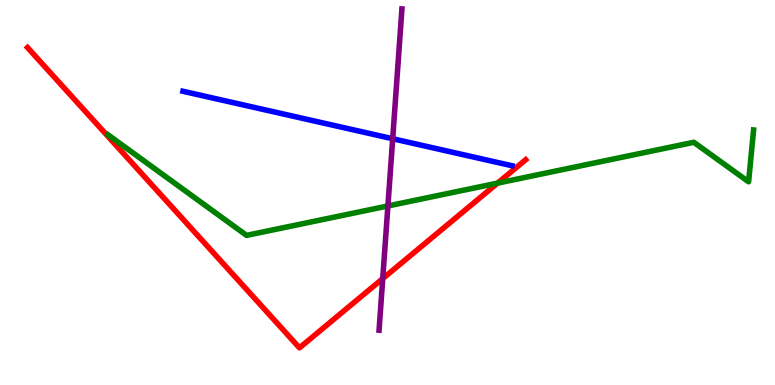[{'lines': ['blue', 'red'], 'intersections': []}, {'lines': ['green', 'red'], 'intersections': [{'x': 6.42, 'y': 5.24}]}, {'lines': ['purple', 'red'], 'intersections': [{'x': 4.94, 'y': 2.76}]}, {'lines': ['blue', 'green'], 'intersections': []}, {'lines': ['blue', 'purple'], 'intersections': [{'x': 5.07, 'y': 6.4}]}, {'lines': ['green', 'purple'], 'intersections': [{'x': 5.01, 'y': 4.65}]}]